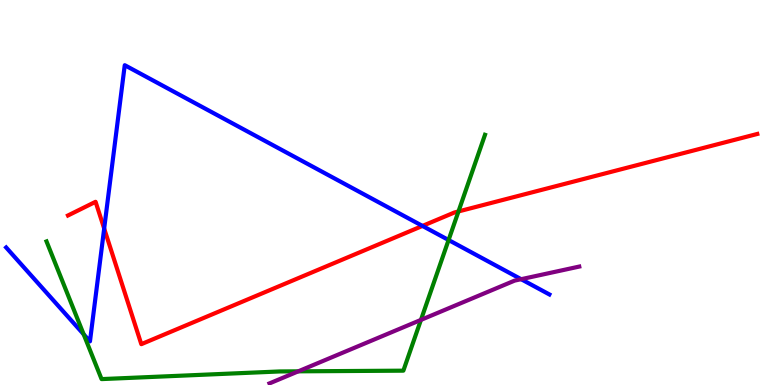[{'lines': ['blue', 'red'], 'intersections': [{'x': 1.34, 'y': 4.06}, {'x': 5.45, 'y': 4.13}]}, {'lines': ['green', 'red'], 'intersections': [{'x': 5.92, 'y': 4.51}]}, {'lines': ['purple', 'red'], 'intersections': []}, {'lines': ['blue', 'green'], 'intersections': [{'x': 1.08, 'y': 1.32}, {'x': 5.79, 'y': 3.77}]}, {'lines': ['blue', 'purple'], 'intersections': [{'x': 6.72, 'y': 2.75}]}, {'lines': ['green', 'purple'], 'intersections': [{'x': 3.85, 'y': 0.355}, {'x': 5.43, 'y': 1.69}]}]